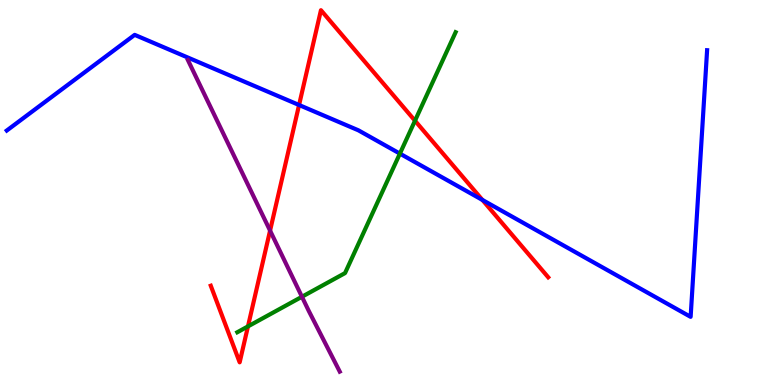[{'lines': ['blue', 'red'], 'intersections': [{'x': 3.86, 'y': 7.27}, {'x': 6.22, 'y': 4.81}]}, {'lines': ['green', 'red'], 'intersections': [{'x': 3.2, 'y': 1.52}, {'x': 5.35, 'y': 6.86}]}, {'lines': ['purple', 'red'], 'intersections': [{'x': 3.48, 'y': 4.01}]}, {'lines': ['blue', 'green'], 'intersections': [{'x': 5.16, 'y': 6.01}]}, {'lines': ['blue', 'purple'], 'intersections': []}, {'lines': ['green', 'purple'], 'intersections': [{'x': 3.9, 'y': 2.29}]}]